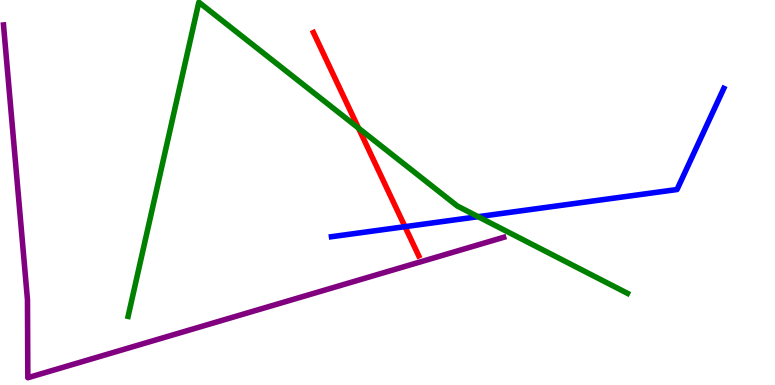[{'lines': ['blue', 'red'], 'intersections': [{'x': 5.23, 'y': 4.11}]}, {'lines': ['green', 'red'], 'intersections': [{'x': 4.63, 'y': 6.67}]}, {'lines': ['purple', 'red'], 'intersections': []}, {'lines': ['blue', 'green'], 'intersections': [{'x': 6.17, 'y': 4.37}]}, {'lines': ['blue', 'purple'], 'intersections': []}, {'lines': ['green', 'purple'], 'intersections': []}]